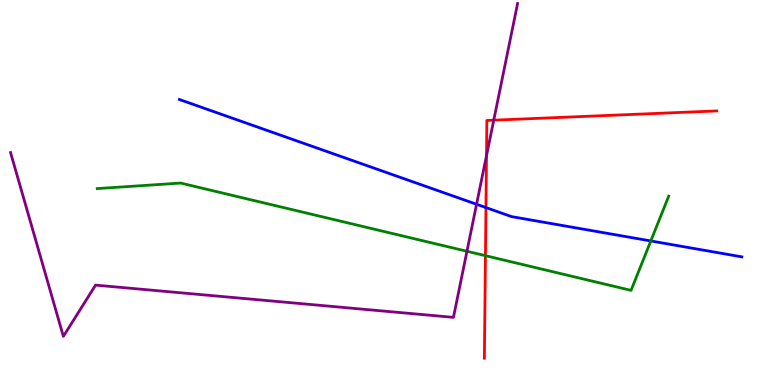[{'lines': ['blue', 'red'], 'intersections': [{'x': 6.27, 'y': 4.61}]}, {'lines': ['green', 'red'], 'intersections': [{'x': 6.26, 'y': 3.36}]}, {'lines': ['purple', 'red'], 'intersections': [{'x': 6.28, 'y': 5.96}, {'x': 6.37, 'y': 6.88}]}, {'lines': ['blue', 'green'], 'intersections': [{'x': 8.4, 'y': 3.74}]}, {'lines': ['blue', 'purple'], 'intersections': [{'x': 6.15, 'y': 4.69}]}, {'lines': ['green', 'purple'], 'intersections': [{'x': 6.03, 'y': 3.47}]}]